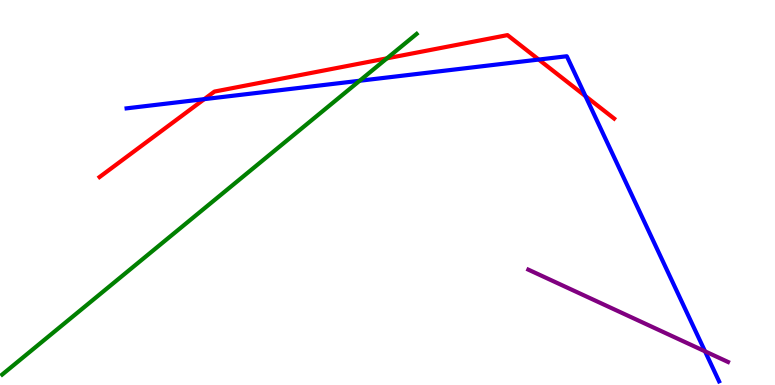[{'lines': ['blue', 'red'], 'intersections': [{'x': 2.64, 'y': 7.42}, {'x': 6.95, 'y': 8.45}, {'x': 7.55, 'y': 7.5}]}, {'lines': ['green', 'red'], 'intersections': [{'x': 4.99, 'y': 8.48}]}, {'lines': ['purple', 'red'], 'intersections': []}, {'lines': ['blue', 'green'], 'intersections': [{'x': 4.64, 'y': 7.9}]}, {'lines': ['blue', 'purple'], 'intersections': [{'x': 9.1, 'y': 0.874}]}, {'lines': ['green', 'purple'], 'intersections': []}]